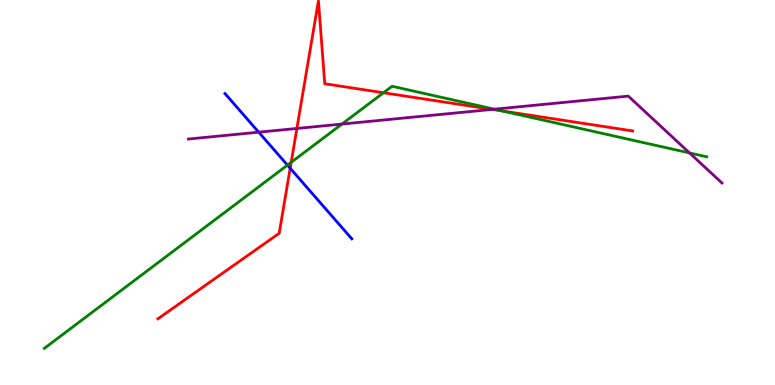[{'lines': ['blue', 'red'], 'intersections': [{'x': 3.74, 'y': 5.63}]}, {'lines': ['green', 'red'], 'intersections': [{'x': 3.76, 'y': 5.78}, {'x': 4.95, 'y': 7.59}, {'x': 6.48, 'y': 7.12}]}, {'lines': ['purple', 'red'], 'intersections': [{'x': 3.83, 'y': 6.66}, {'x': 6.35, 'y': 7.16}]}, {'lines': ['blue', 'green'], 'intersections': [{'x': 3.71, 'y': 5.71}]}, {'lines': ['blue', 'purple'], 'intersections': [{'x': 3.34, 'y': 6.57}]}, {'lines': ['green', 'purple'], 'intersections': [{'x': 4.41, 'y': 6.78}, {'x': 6.38, 'y': 7.16}, {'x': 8.9, 'y': 6.03}]}]